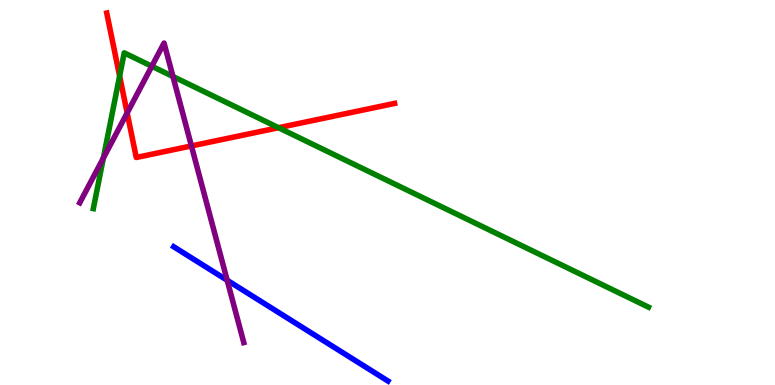[{'lines': ['blue', 'red'], 'intersections': []}, {'lines': ['green', 'red'], 'intersections': [{'x': 1.54, 'y': 8.02}, {'x': 3.59, 'y': 6.68}]}, {'lines': ['purple', 'red'], 'intersections': [{'x': 1.64, 'y': 7.07}, {'x': 2.47, 'y': 6.21}]}, {'lines': ['blue', 'green'], 'intersections': []}, {'lines': ['blue', 'purple'], 'intersections': [{'x': 2.93, 'y': 2.72}]}, {'lines': ['green', 'purple'], 'intersections': [{'x': 1.33, 'y': 5.89}, {'x': 1.96, 'y': 8.28}, {'x': 2.23, 'y': 8.01}]}]